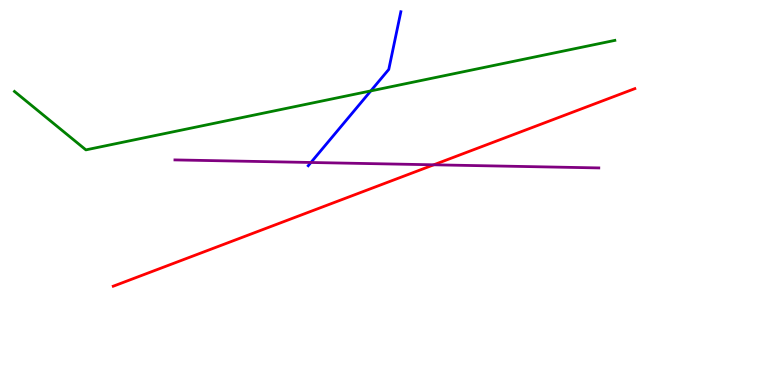[{'lines': ['blue', 'red'], 'intersections': []}, {'lines': ['green', 'red'], 'intersections': []}, {'lines': ['purple', 'red'], 'intersections': [{'x': 5.6, 'y': 5.72}]}, {'lines': ['blue', 'green'], 'intersections': [{'x': 4.78, 'y': 7.64}]}, {'lines': ['blue', 'purple'], 'intersections': [{'x': 4.01, 'y': 5.78}]}, {'lines': ['green', 'purple'], 'intersections': []}]